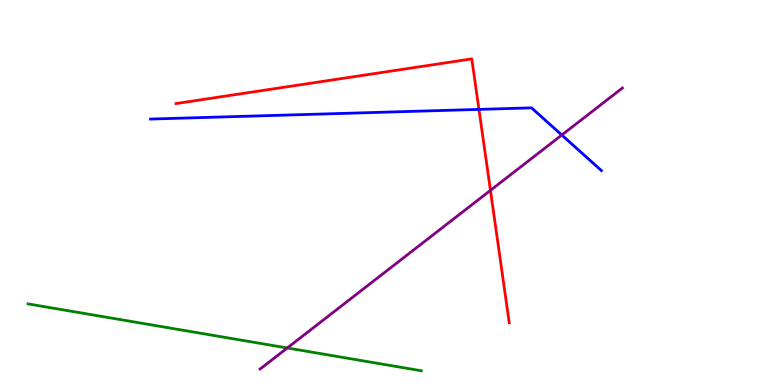[{'lines': ['blue', 'red'], 'intersections': [{'x': 6.18, 'y': 7.16}]}, {'lines': ['green', 'red'], 'intersections': []}, {'lines': ['purple', 'red'], 'intersections': [{'x': 6.33, 'y': 5.06}]}, {'lines': ['blue', 'green'], 'intersections': []}, {'lines': ['blue', 'purple'], 'intersections': [{'x': 7.25, 'y': 6.49}]}, {'lines': ['green', 'purple'], 'intersections': [{'x': 3.71, 'y': 0.962}]}]